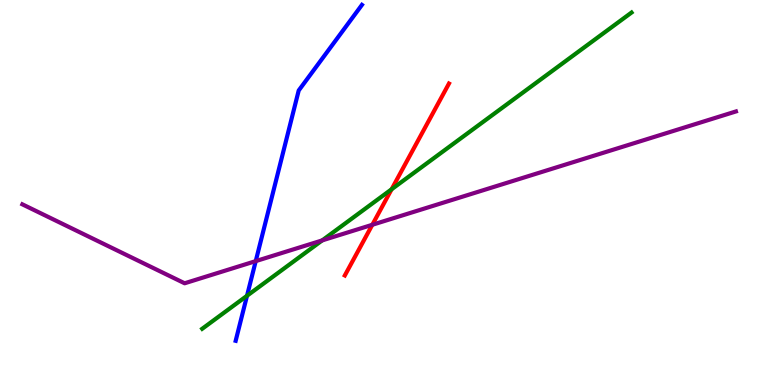[{'lines': ['blue', 'red'], 'intersections': []}, {'lines': ['green', 'red'], 'intersections': [{'x': 5.05, 'y': 5.08}]}, {'lines': ['purple', 'red'], 'intersections': [{'x': 4.8, 'y': 4.16}]}, {'lines': ['blue', 'green'], 'intersections': [{'x': 3.19, 'y': 2.32}]}, {'lines': ['blue', 'purple'], 'intersections': [{'x': 3.3, 'y': 3.22}]}, {'lines': ['green', 'purple'], 'intersections': [{'x': 4.16, 'y': 3.76}]}]